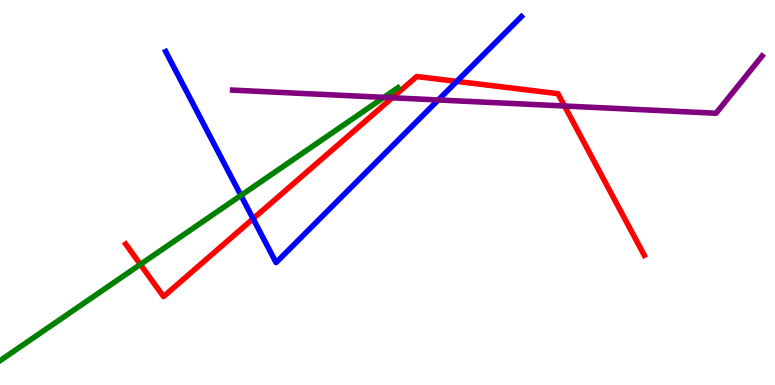[{'lines': ['blue', 'red'], 'intersections': [{'x': 3.27, 'y': 4.32}, {'x': 5.89, 'y': 7.89}]}, {'lines': ['green', 'red'], 'intersections': [{'x': 1.81, 'y': 3.13}]}, {'lines': ['purple', 'red'], 'intersections': [{'x': 5.06, 'y': 7.46}, {'x': 7.28, 'y': 7.25}]}, {'lines': ['blue', 'green'], 'intersections': [{'x': 3.11, 'y': 4.92}]}, {'lines': ['blue', 'purple'], 'intersections': [{'x': 5.66, 'y': 7.4}]}, {'lines': ['green', 'purple'], 'intersections': [{'x': 4.95, 'y': 7.47}]}]